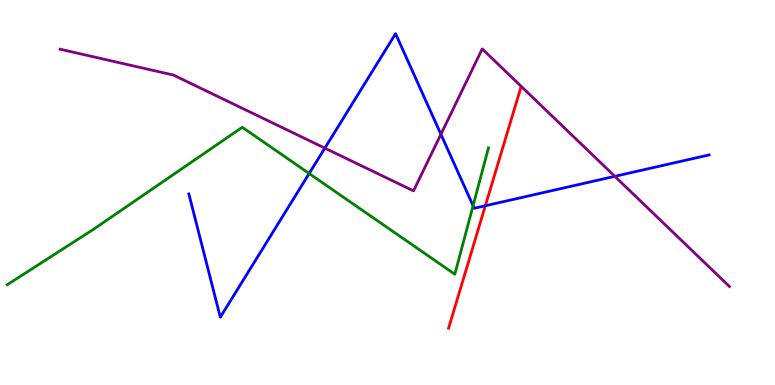[{'lines': ['blue', 'red'], 'intersections': [{'x': 6.26, 'y': 4.66}]}, {'lines': ['green', 'red'], 'intersections': []}, {'lines': ['purple', 'red'], 'intersections': []}, {'lines': ['blue', 'green'], 'intersections': [{'x': 3.99, 'y': 5.49}, {'x': 6.1, 'y': 4.66}]}, {'lines': ['blue', 'purple'], 'intersections': [{'x': 4.19, 'y': 6.15}, {'x': 5.69, 'y': 6.51}, {'x': 7.93, 'y': 5.42}]}, {'lines': ['green', 'purple'], 'intersections': []}]